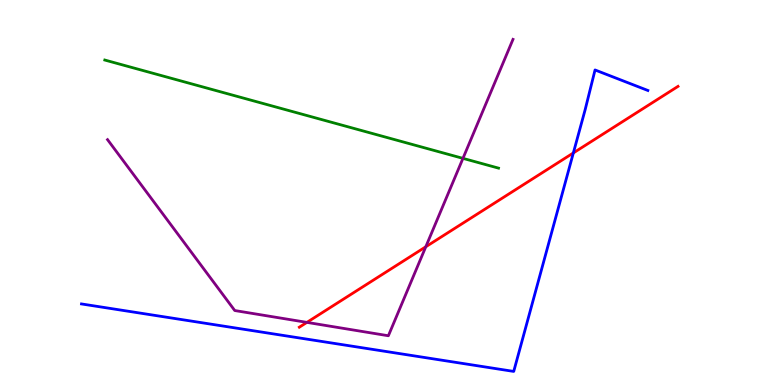[{'lines': ['blue', 'red'], 'intersections': [{'x': 7.4, 'y': 6.03}]}, {'lines': ['green', 'red'], 'intersections': []}, {'lines': ['purple', 'red'], 'intersections': [{'x': 3.96, 'y': 1.63}, {'x': 5.49, 'y': 3.59}]}, {'lines': ['blue', 'green'], 'intersections': []}, {'lines': ['blue', 'purple'], 'intersections': []}, {'lines': ['green', 'purple'], 'intersections': [{'x': 5.97, 'y': 5.89}]}]